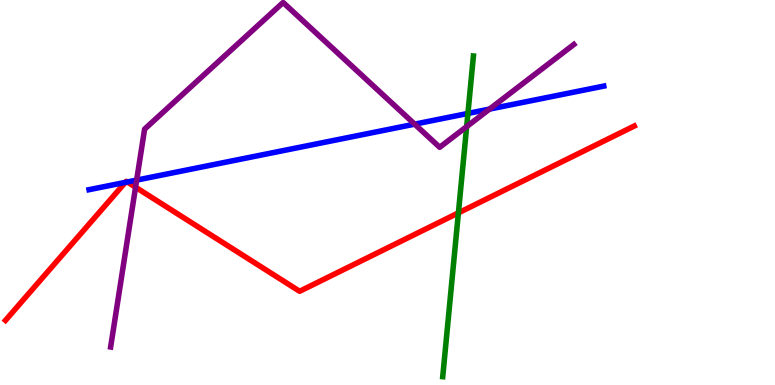[{'lines': ['blue', 'red'], 'intersections': [{'x': 1.62, 'y': 5.26}, {'x': 1.64, 'y': 5.27}]}, {'lines': ['green', 'red'], 'intersections': [{'x': 5.91, 'y': 4.47}]}, {'lines': ['purple', 'red'], 'intersections': [{'x': 1.75, 'y': 5.14}]}, {'lines': ['blue', 'green'], 'intersections': [{'x': 6.04, 'y': 7.05}]}, {'lines': ['blue', 'purple'], 'intersections': [{'x': 1.76, 'y': 5.32}, {'x': 5.35, 'y': 6.78}, {'x': 6.32, 'y': 7.17}]}, {'lines': ['green', 'purple'], 'intersections': [{'x': 6.02, 'y': 6.71}]}]